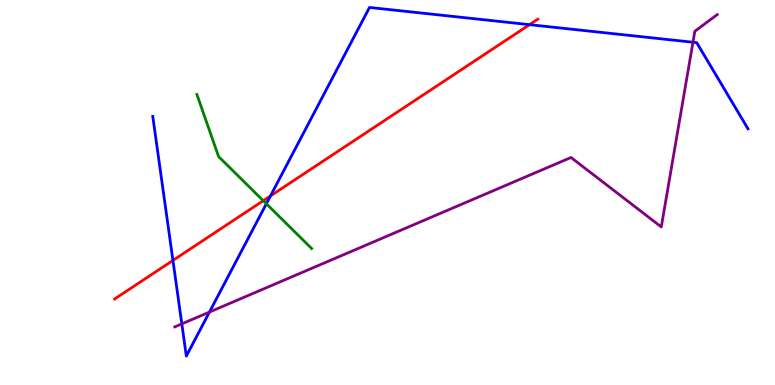[{'lines': ['blue', 'red'], 'intersections': [{'x': 2.23, 'y': 3.24}, {'x': 3.49, 'y': 4.91}, {'x': 6.83, 'y': 9.36}]}, {'lines': ['green', 'red'], 'intersections': [{'x': 3.4, 'y': 4.79}]}, {'lines': ['purple', 'red'], 'intersections': []}, {'lines': ['blue', 'green'], 'intersections': [{'x': 3.44, 'y': 4.71}]}, {'lines': ['blue', 'purple'], 'intersections': [{'x': 2.35, 'y': 1.59}, {'x': 2.7, 'y': 1.89}, {'x': 8.94, 'y': 8.9}]}, {'lines': ['green', 'purple'], 'intersections': []}]